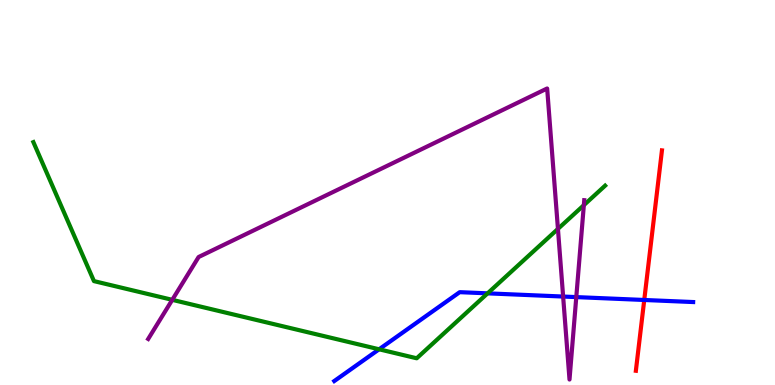[{'lines': ['blue', 'red'], 'intersections': [{'x': 8.31, 'y': 2.21}]}, {'lines': ['green', 'red'], 'intersections': []}, {'lines': ['purple', 'red'], 'intersections': []}, {'lines': ['blue', 'green'], 'intersections': [{'x': 4.89, 'y': 0.928}, {'x': 6.29, 'y': 2.38}]}, {'lines': ['blue', 'purple'], 'intersections': [{'x': 7.27, 'y': 2.3}, {'x': 7.44, 'y': 2.28}]}, {'lines': ['green', 'purple'], 'intersections': [{'x': 2.22, 'y': 2.21}, {'x': 7.2, 'y': 4.05}, {'x': 7.53, 'y': 4.67}]}]